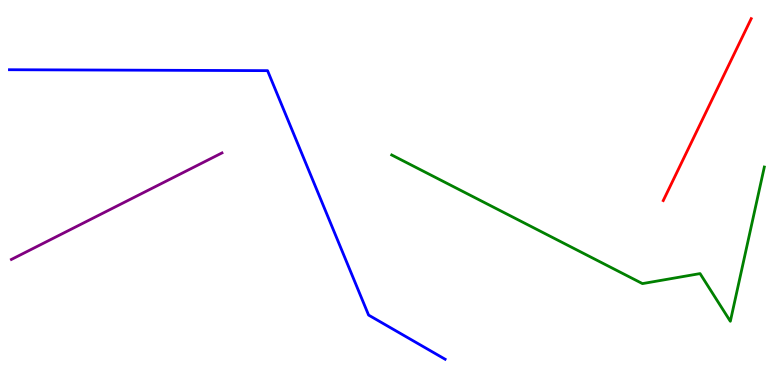[{'lines': ['blue', 'red'], 'intersections': []}, {'lines': ['green', 'red'], 'intersections': []}, {'lines': ['purple', 'red'], 'intersections': []}, {'lines': ['blue', 'green'], 'intersections': []}, {'lines': ['blue', 'purple'], 'intersections': []}, {'lines': ['green', 'purple'], 'intersections': []}]